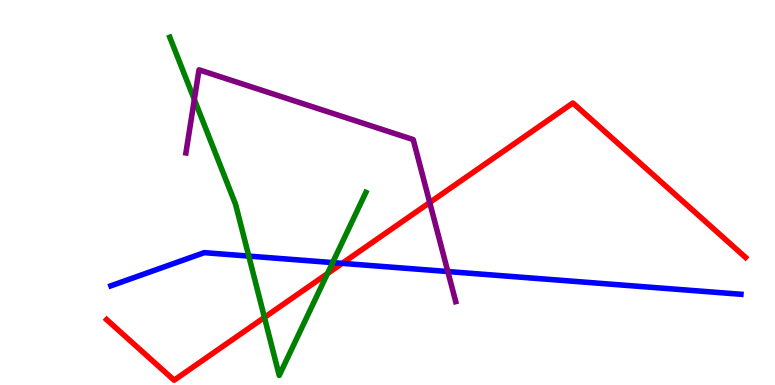[{'lines': ['blue', 'red'], 'intersections': [{'x': 4.42, 'y': 3.16}]}, {'lines': ['green', 'red'], 'intersections': [{'x': 3.41, 'y': 1.76}, {'x': 4.22, 'y': 2.89}]}, {'lines': ['purple', 'red'], 'intersections': [{'x': 5.54, 'y': 4.74}]}, {'lines': ['blue', 'green'], 'intersections': [{'x': 3.21, 'y': 3.35}, {'x': 4.29, 'y': 3.18}]}, {'lines': ['blue', 'purple'], 'intersections': [{'x': 5.78, 'y': 2.95}]}, {'lines': ['green', 'purple'], 'intersections': [{'x': 2.51, 'y': 7.41}]}]